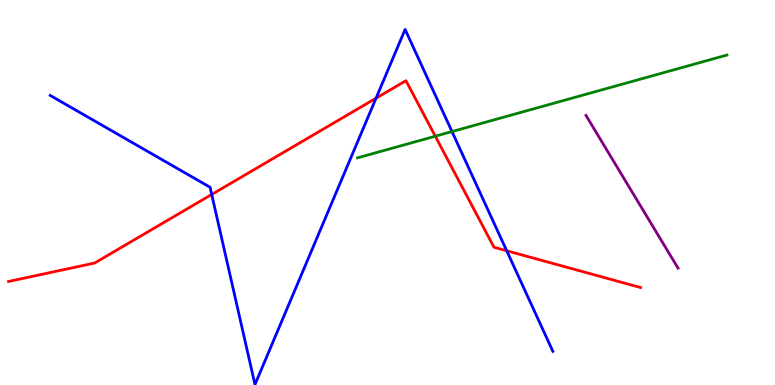[{'lines': ['blue', 'red'], 'intersections': [{'x': 2.73, 'y': 4.95}, {'x': 4.85, 'y': 7.45}, {'x': 6.54, 'y': 3.49}]}, {'lines': ['green', 'red'], 'intersections': [{'x': 5.62, 'y': 6.46}]}, {'lines': ['purple', 'red'], 'intersections': []}, {'lines': ['blue', 'green'], 'intersections': [{'x': 5.83, 'y': 6.58}]}, {'lines': ['blue', 'purple'], 'intersections': []}, {'lines': ['green', 'purple'], 'intersections': []}]